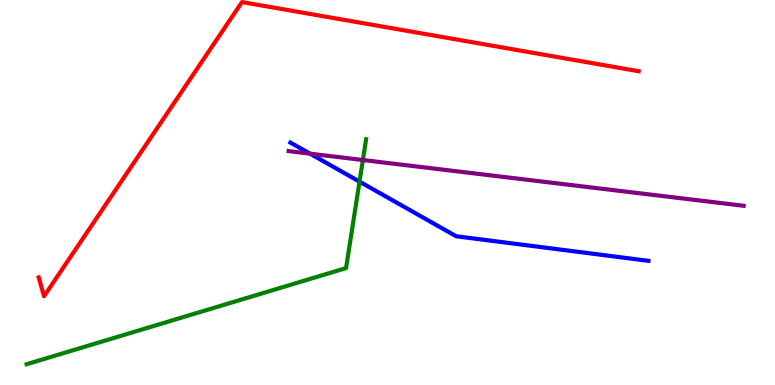[{'lines': ['blue', 'red'], 'intersections': []}, {'lines': ['green', 'red'], 'intersections': []}, {'lines': ['purple', 'red'], 'intersections': []}, {'lines': ['blue', 'green'], 'intersections': [{'x': 4.64, 'y': 5.28}]}, {'lines': ['blue', 'purple'], 'intersections': [{'x': 4.0, 'y': 6.01}]}, {'lines': ['green', 'purple'], 'intersections': [{'x': 4.68, 'y': 5.84}]}]